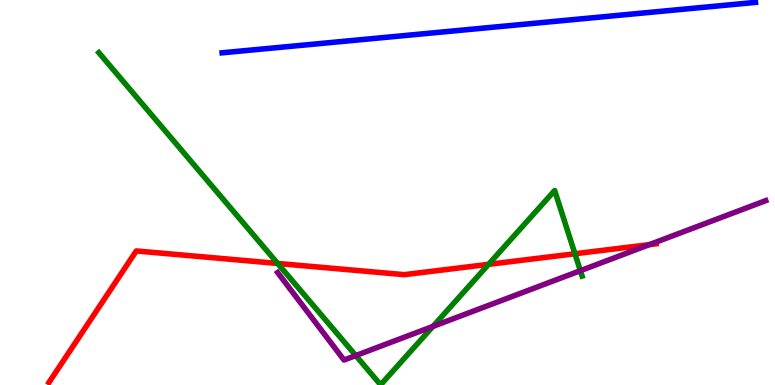[{'lines': ['blue', 'red'], 'intersections': []}, {'lines': ['green', 'red'], 'intersections': [{'x': 3.58, 'y': 3.16}, {'x': 6.3, 'y': 3.13}, {'x': 7.42, 'y': 3.41}]}, {'lines': ['purple', 'red'], 'intersections': [{'x': 8.38, 'y': 3.65}]}, {'lines': ['blue', 'green'], 'intersections': []}, {'lines': ['blue', 'purple'], 'intersections': []}, {'lines': ['green', 'purple'], 'intersections': [{'x': 4.59, 'y': 0.765}, {'x': 5.59, 'y': 1.52}, {'x': 7.49, 'y': 2.97}]}]